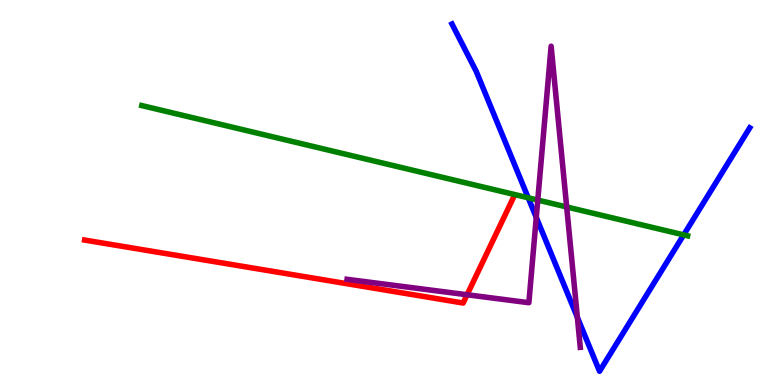[{'lines': ['blue', 'red'], 'intersections': []}, {'lines': ['green', 'red'], 'intersections': []}, {'lines': ['purple', 'red'], 'intersections': [{'x': 6.03, 'y': 2.34}]}, {'lines': ['blue', 'green'], 'intersections': [{'x': 6.82, 'y': 4.86}, {'x': 8.82, 'y': 3.9}]}, {'lines': ['blue', 'purple'], 'intersections': [{'x': 6.92, 'y': 4.35}, {'x': 7.45, 'y': 1.76}]}, {'lines': ['green', 'purple'], 'intersections': [{'x': 6.94, 'y': 4.8}, {'x': 7.31, 'y': 4.62}]}]